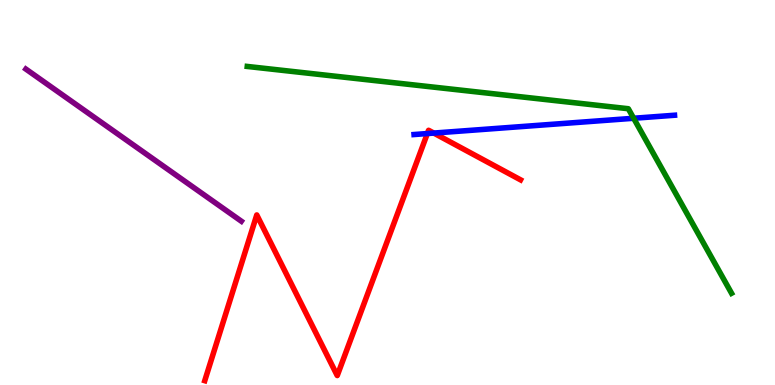[{'lines': ['blue', 'red'], 'intersections': [{'x': 5.51, 'y': 6.53}, {'x': 5.6, 'y': 6.54}]}, {'lines': ['green', 'red'], 'intersections': []}, {'lines': ['purple', 'red'], 'intersections': []}, {'lines': ['blue', 'green'], 'intersections': [{'x': 8.18, 'y': 6.93}]}, {'lines': ['blue', 'purple'], 'intersections': []}, {'lines': ['green', 'purple'], 'intersections': []}]